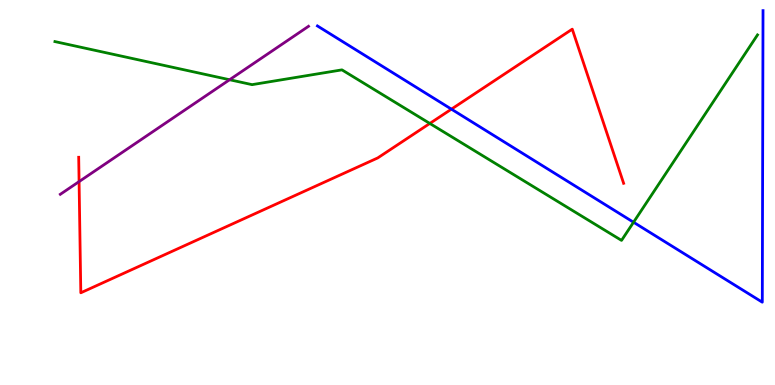[{'lines': ['blue', 'red'], 'intersections': [{'x': 5.82, 'y': 7.16}]}, {'lines': ['green', 'red'], 'intersections': [{'x': 5.55, 'y': 6.79}]}, {'lines': ['purple', 'red'], 'intersections': [{'x': 1.02, 'y': 5.28}]}, {'lines': ['blue', 'green'], 'intersections': [{'x': 8.17, 'y': 4.23}]}, {'lines': ['blue', 'purple'], 'intersections': []}, {'lines': ['green', 'purple'], 'intersections': [{'x': 2.96, 'y': 7.93}]}]